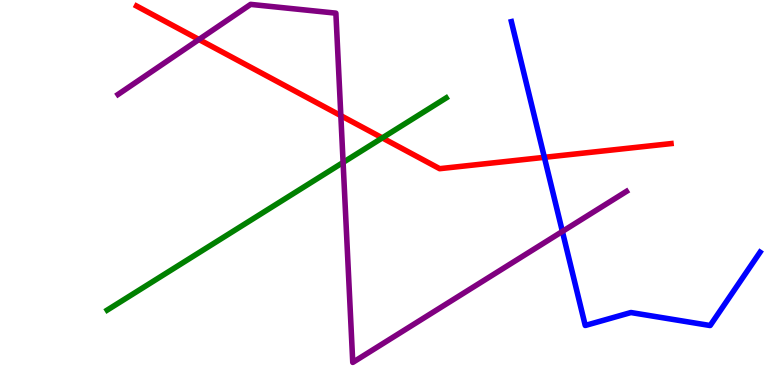[{'lines': ['blue', 'red'], 'intersections': [{'x': 7.02, 'y': 5.91}]}, {'lines': ['green', 'red'], 'intersections': [{'x': 4.93, 'y': 6.42}]}, {'lines': ['purple', 'red'], 'intersections': [{'x': 2.57, 'y': 8.97}, {'x': 4.4, 'y': 7.0}]}, {'lines': ['blue', 'green'], 'intersections': []}, {'lines': ['blue', 'purple'], 'intersections': [{'x': 7.26, 'y': 3.99}]}, {'lines': ['green', 'purple'], 'intersections': [{'x': 4.43, 'y': 5.78}]}]